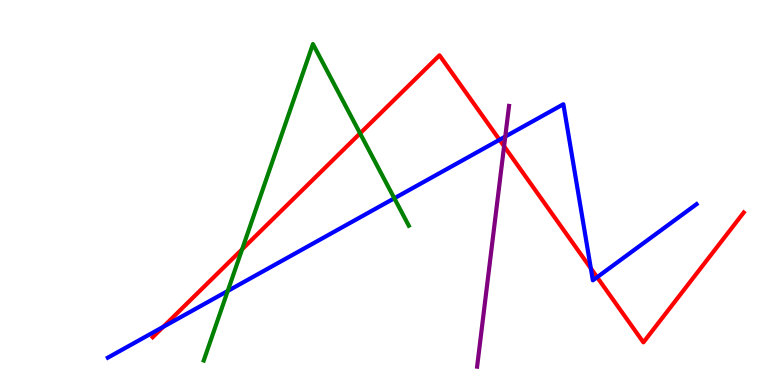[{'lines': ['blue', 'red'], 'intersections': [{'x': 2.11, 'y': 1.51}, {'x': 6.45, 'y': 6.37}, {'x': 7.62, 'y': 3.03}, {'x': 7.7, 'y': 2.8}]}, {'lines': ['green', 'red'], 'intersections': [{'x': 3.12, 'y': 3.52}, {'x': 4.65, 'y': 6.54}]}, {'lines': ['purple', 'red'], 'intersections': [{'x': 6.5, 'y': 6.2}]}, {'lines': ['blue', 'green'], 'intersections': [{'x': 2.94, 'y': 2.44}, {'x': 5.09, 'y': 4.85}]}, {'lines': ['blue', 'purple'], 'intersections': [{'x': 6.52, 'y': 6.45}]}, {'lines': ['green', 'purple'], 'intersections': []}]